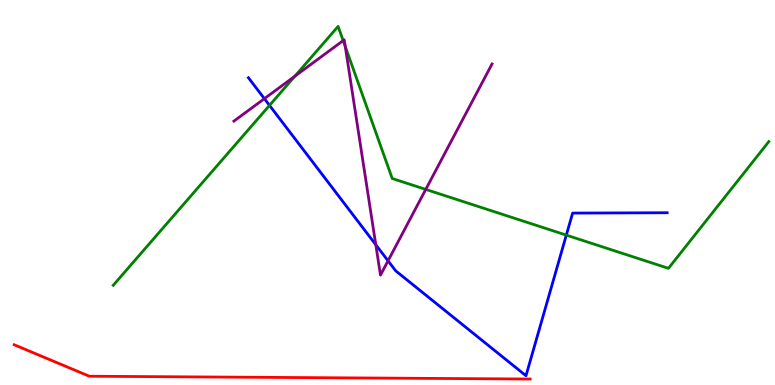[{'lines': ['blue', 'red'], 'intersections': []}, {'lines': ['green', 'red'], 'intersections': []}, {'lines': ['purple', 'red'], 'intersections': []}, {'lines': ['blue', 'green'], 'intersections': [{'x': 3.48, 'y': 7.26}, {'x': 7.31, 'y': 3.89}]}, {'lines': ['blue', 'purple'], 'intersections': [{'x': 3.41, 'y': 7.44}, {'x': 4.85, 'y': 3.64}, {'x': 5.01, 'y': 3.23}]}, {'lines': ['green', 'purple'], 'intersections': [{'x': 3.8, 'y': 8.02}, {'x': 4.43, 'y': 8.95}, {'x': 4.46, 'y': 8.79}, {'x': 5.49, 'y': 5.08}]}]